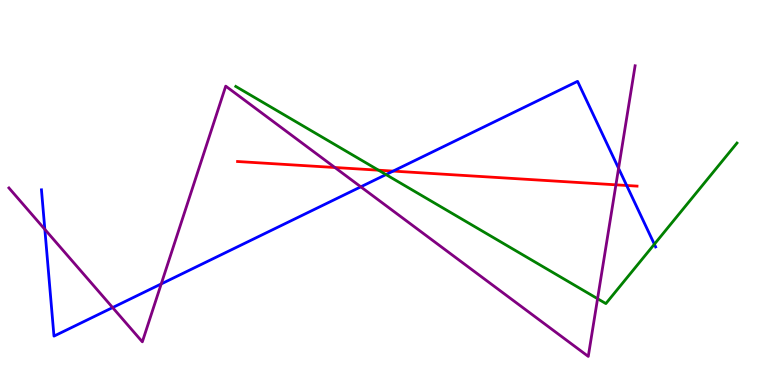[{'lines': ['blue', 'red'], 'intersections': [{'x': 5.07, 'y': 5.56}, {'x': 8.09, 'y': 5.18}]}, {'lines': ['green', 'red'], 'intersections': [{'x': 4.88, 'y': 5.58}]}, {'lines': ['purple', 'red'], 'intersections': [{'x': 4.32, 'y': 5.65}, {'x': 7.95, 'y': 5.2}]}, {'lines': ['blue', 'green'], 'intersections': [{'x': 4.98, 'y': 5.47}, {'x': 8.44, 'y': 3.66}]}, {'lines': ['blue', 'purple'], 'intersections': [{'x': 0.579, 'y': 4.04}, {'x': 1.45, 'y': 2.01}, {'x': 2.08, 'y': 2.63}, {'x': 4.66, 'y': 5.15}, {'x': 7.98, 'y': 5.63}]}, {'lines': ['green', 'purple'], 'intersections': [{'x': 7.71, 'y': 2.24}]}]